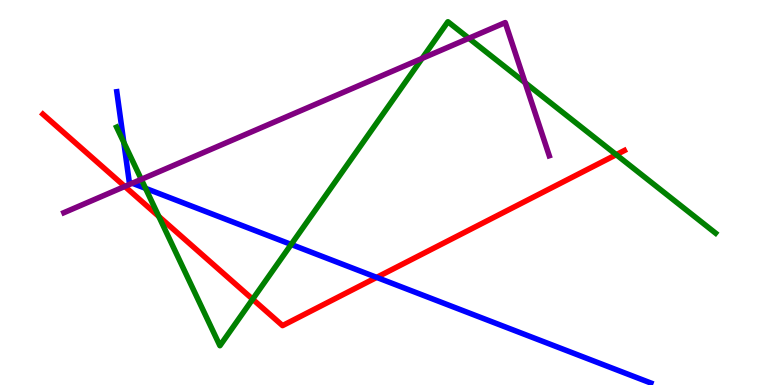[{'lines': ['blue', 'red'], 'intersections': [{'x': 4.86, 'y': 2.8}]}, {'lines': ['green', 'red'], 'intersections': [{'x': 2.05, 'y': 4.38}, {'x': 3.26, 'y': 2.23}, {'x': 7.95, 'y': 5.98}]}, {'lines': ['purple', 'red'], 'intersections': [{'x': 1.61, 'y': 5.16}]}, {'lines': ['blue', 'green'], 'intersections': [{'x': 1.6, 'y': 6.3}, {'x': 1.88, 'y': 5.11}, {'x': 3.76, 'y': 3.65}]}, {'lines': ['blue', 'purple'], 'intersections': [{'x': 1.71, 'y': 5.24}]}, {'lines': ['green', 'purple'], 'intersections': [{'x': 1.82, 'y': 5.34}, {'x': 5.45, 'y': 8.48}, {'x': 6.05, 'y': 9.01}, {'x': 6.78, 'y': 7.85}]}]